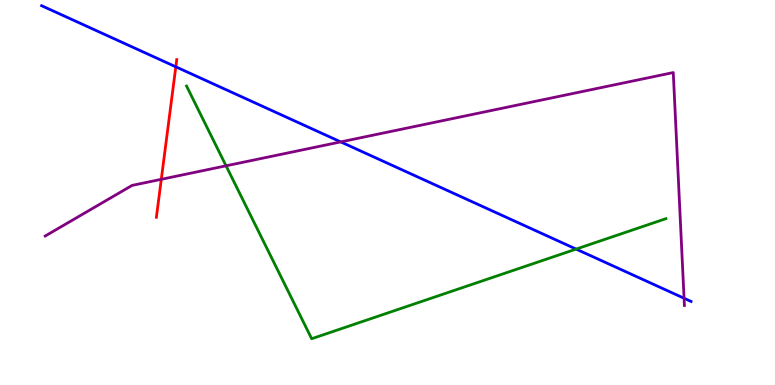[{'lines': ['blue', 'red'], 'intersections': [{'x': 2.27, 'y': 8.26}]}, {'lines': ['green', 'red'], 'intersections': []}, {'lines': ['purple', 'red'], 'intersections': [{'x': 2.08, 'y': 5.34}]}, {'lines': ['blue', 'green'], 'intersections': [{'x': 7.43, 'y': 3.53}]}, {'lines': ['blue', 'purple'], 'intersections': [{'x': 4.4, 'y': 6.31}, {'x': 8.83, 'y': 2.25}]}, {'lines': ['green', 'purple'], 'intersections': [{'x': 2.92, 'y': 5.69}]}]